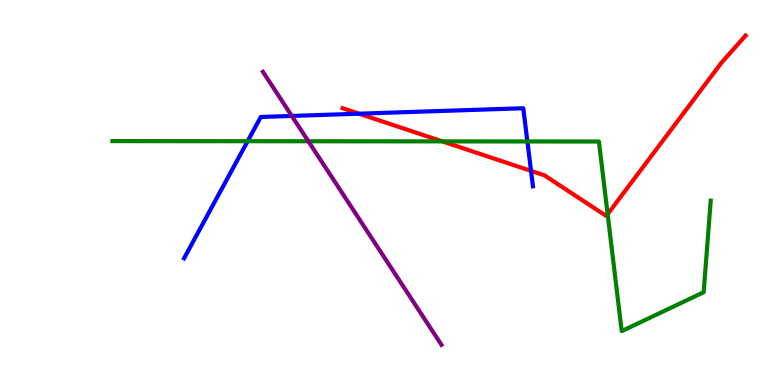[{'lines': ['blue', 'red'], 'intersections': [{'x': 4.63, 'y': 7.05}, {'x': 6.85, 'y': 5.56}]}, {'lines': ['green', 'red'], 'intersections': [{'x': 5.71, 'y': 6.33}, {'x': 7.84, 'y': 4.44}]}, {'lines': ['purple', 'red'], 'intersections': []}, {'lines': ['blue', 'green'], 'intersections': [{'x': 3.2, 'y': 6.33}, {'x': 6.8, 'y': 6.33}]}, {'lines': ['blue', 'purple'], 'intersections': [{'x': 3.77, 'y': 6.99}]}, {'lines': ['green', 'purple'], 'intersections': [{'x': 3.98, 'y': 6.33}]}]